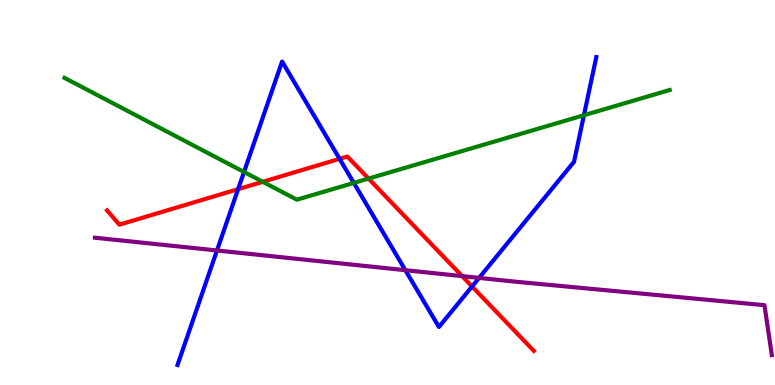[{'lines': ['blue', 'red'], 'intersections': [{'x': 3.07, 'y': 5.09}, {'x': 4.38, 'y': 5.87}, {'x': 6.09, 'y': 2.56}]}, {'lines': ['green', 'red'], 'intersections': [{'x': 3.39, 'y': 5.28}, {'x': 4.76, 'y': 5.36}]}, {'lines': ['purple', 'red'], 'intersections': [{'x': 5.96, 'y': 2.83}]}, {'lines': ['blue', 'green'], 'intersections': [{'x': 3.15, 'y': 5.53}, {'x': 4.57, 'y': 5.25}, {'x': 7.53, 'y': 7.01}]}, {'lines': ['blue', 'purple'], 'intersections': [{'x': 2.8, 'y': 3.49}, {'x': 5.23, 'y': 2.98}, {'x': 6.18, 'y': 2.78}]}, {'lines': ['green', 'purple'], 'intersections': []}]